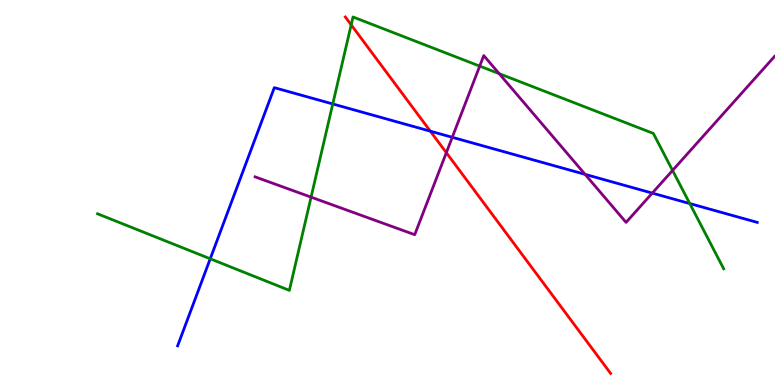[{'lines': ['blue', 'red'], 'intersections': [{'x': 5.55, 'y': 6.59}]}, {'lines': ['green', 'red'], 'intersections': [{'x': 4.53, 'y': 9.35}]}, {'lines': ['purple', 'red'], 'intersections': [{'x': 5.76, 'y': 6.03}]}, {'lines': ['blue', 'green'], 'intersections': [{'x': 2.71, 'y': 3.28}, {'x': 4.29, 'y': 7.3}, {'x': 8.9, 'y': 4.71}]}, {'lines': ['blue', 'purple'], 'intersections': [{'x': 5.84, 'y': 6.43}, {'x': 7.55, 'y': 5.47}, {'x': 8.42, 'y': 4.98}]}, {'lines': ['green', 'purple'], 'intersections': [{'x': 4.01, 'y': 4.88}, {'x': 6.19, 'y': 8.28}, {'x': 6.44, 'y': 8.09}, {'x': 8.68, 'y': 5.57}]}]